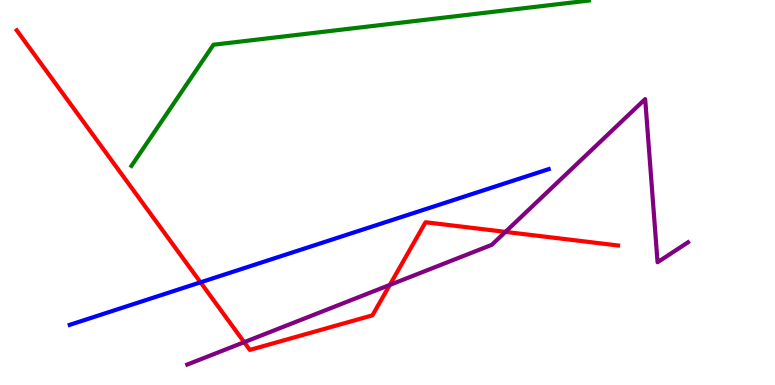[{'lines': ['blue', 'red'], 'intersections': [{'x': 2.59, 'y': 2.67}]}, {'lines': ['green', 'red'], 'intersections': []}, {'lines': ['purple', 'red'], 'intersections': [{'x': 3.15, 'y': 1.11}, {'x': 5.03, 'y': 2.6}, {'x': 6.52, 'y': 3.98}]}, {'lines': ['blue', 'green'], 'intersections': []}, {'lines': ['blue', 'purple'], 'intersections': []}, {'lines': ['green', 'purple'], 'intersections': []}]